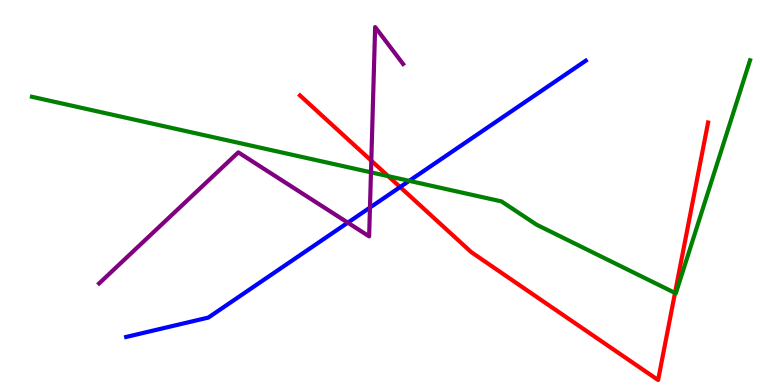[{'lines': ['blue', 'red'], 'intersections': [{'x': 5.16, 'y': 5.14}]}, {'lines': ['green', 'red'], 'intersections': [{'x': 5.01, 'y': 5.42}, {'x': 8.71, 'y': 2.39}]}, {'lines': ['purple', 'red'], 'intersections': [{'x': 4.79, 'y': 5.83}]}, {'lines': ['blue', 'green'], 'intersections': [{'x': 5.28, 'y': 5.3}]}, {'lines': ['blue', 'purple'], 'intersections': [{'x': 4.49, 'y': 4.22}, {'x': 4.77, 'y': 4.61}]}, {'lines': ['green', 'purple'], 'intersections': [{'x': 4.79, 'y': 5.52}]}]